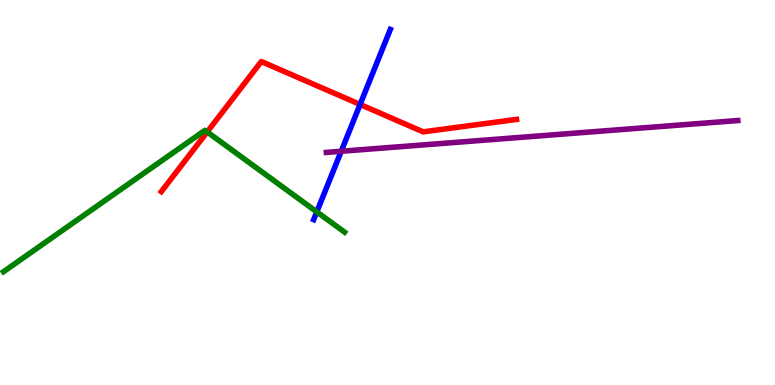[{'lines': ['blue', 'red'], 'intersections': [{'x': 4.65, 'y': 7.29}]}, {'lines': ['green', 'red'], 'intersections': [{'x': 2.67, 'y': 6.57}]}, {'lines': ['purple', 'red'], 'intersections': []}, {'lines': ['blue', 'green'], 'intersections': [{'x': 4.09, 'y': 4.5}]}, {'lines': ['blue', 'purple'], 'intersections': [{'x': 4.4, 'y': 6.07}]}, {'lines': ['green', 'purple'], 'intersections': []}]